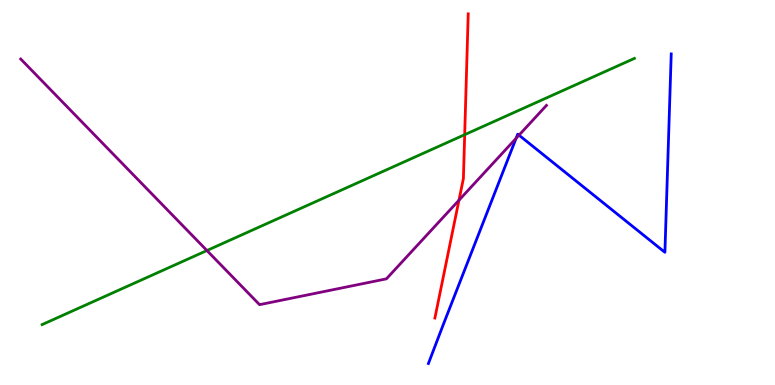[{'lines': ['blue', 'red'], 'intersections': []}, {'lines': ['green', 'red'], 'intersections': [{'x': 6.0, 'y': 6.5}]}, {'lines': ['purple', 'red'], 'intersections': [{'x': 5.92, 'y': 4.8}]}, {'lines': ['blue', 'green'], 'intersections': []}, {'lines': ['blue', 'purple'], 'intersections': [{'x': 6.66, 'y': 6.41}, {'x': 6.7, 'y': 6.49}]}, {'lines': ['green', 'purple'], 'intersections': [{'x': 2.67, 'y': 3.49}]}]